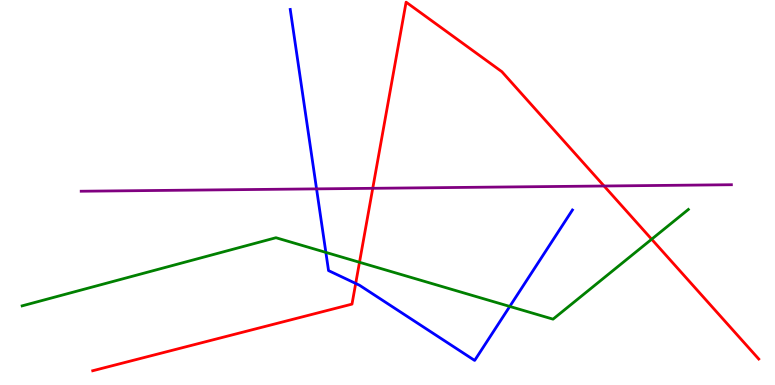[{'lines': ['blue', 'red'], 'intersections': [{'x': 4.59, 'y': 2.64}]}, {'lines': ['green', 'red'], 'intersections': [{'x': 4.64, 'y': 3.19}, {'x': 8.41, 'y': 3.79}]}, {'lines': ['purple', 'red'], 'intersections': [{'x': 4.81, 'y': 5.11}, {'x': 7.79, 'y': 5.17}]}, {'lines': ['blue', 'green'], 'intersections': [{'x': 4.2, 'y': 3.44}, {'x': 6.58, 'y': 2.04}]}, {'lines': ['blue', 'purple'], 'intersections': [{'x': 4.08, 'y': 5.09}]}, {'lines': ['green', 'purple'], 'intersections': []}]